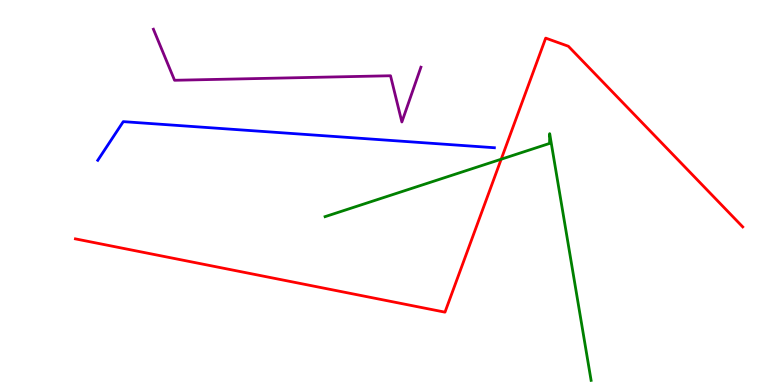[{'lines': ['blue', 'red'], 'intersections': []}, {'lines': ['green', 'red'], 'intersections': [{'x': 6.47, 'y': 5.86}]}, {'lines': ['purple', 'red'], 'intersections': []}, {'lines': ['blue', 'green'], 'intersections': []}, {'lines': ['blue', 'purple'], 'intersections': []}, {'lines': ['green', 'purple'], 'intersections': []}]